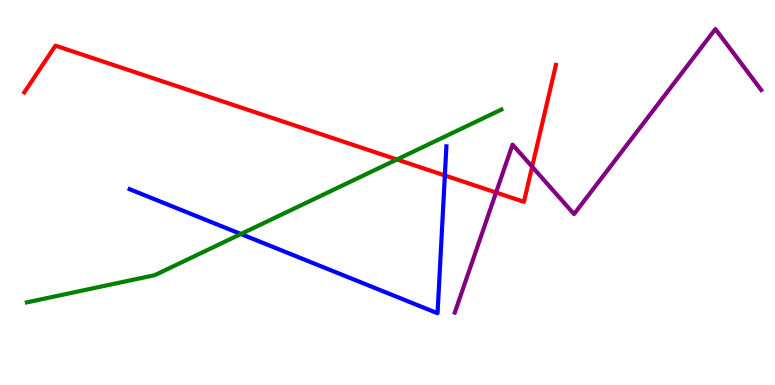[{'lines': ['blue', 'red'], 'intersections': [{'x': 5.74, 'y': 5.44}]}, {'lines': ['green', 'red'], 'intersections': [{'x': 5.12, 'y': 5.86}]}, {'lines': ['purple', 'red'], 'intersections': [{'x': 6.4, 'y': 5.0}, {'x': 6.87, 'y': 5.67}]}, {'lines': ['blue', 'green'], 'intersections': [{'x': 3.11, 'y': 3.92}]}, {'lines': ['blue', 'purple'], 'intersections': []}, {'lines': ['green', 'purple'], 'intersections': []}]